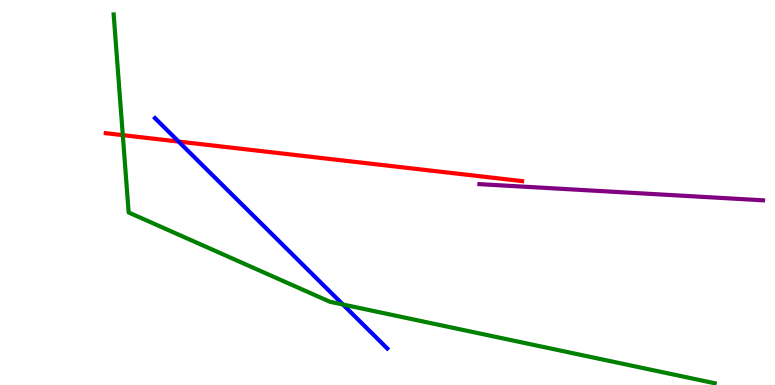[{'lines': ['blue', 'red'], 'intersections': [{'x': 2.3, 'y': 6.32}]}, {'lines': ['green', 'red'], 'intersections': [{'x': 1.58, 'y': 6.49}]}, {'lines': ['purple', 'red'], 'intersections': []}, {'lines': ['blue', 'green'], 'intersections': [{'x': 4.43, 'y': 2.09}]}, {'lines': ['blue', 'purple'], 'intersections': []}, {'lines': ['green', 'purple'], 'intersections': []}]